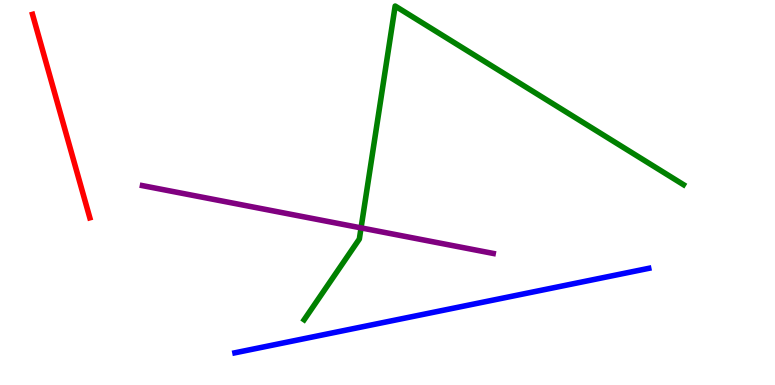[{'lines': ['blue', 'red'], 'intersections': []}, {'lines': ['green', 'red'], 'intersections': []}, {'lines': ['purple', 'red'], 'intersections': []}, {'lines': ['blue', 'green'], 'intersections': []}, {'lines': ['blue', 'purple'], 'intersections': []}, {'lines': ['green', 'purple'], 'intersections': [{'x': 4.66, 'y': 4.08}]}]